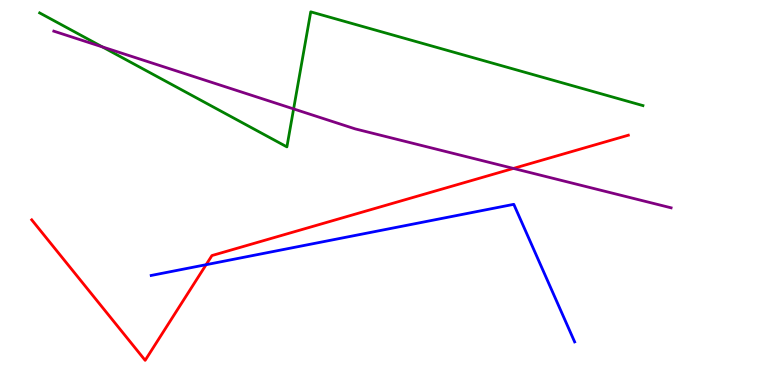[{'lines': ['blue', 'red'], 'intersections': [{'x': 2.66, 'y': 3.13}]}, {'lines': ['green', 'red'], 'intersections': []}, {'lines': ['purple', 'red'], 'intersections': [{'x': 6.62, 'y': 5.63}]}, {'lines': ['blue', 'green'], 'intersections': []}, {'lines': ['blue', 'purple'], 'intersections': []}, {'lines': ['green', 'purple'], 'intersections': [{'x': 1.32, 'y': 8.78}, {'x': 3.79, 'y': 7.17}]}]